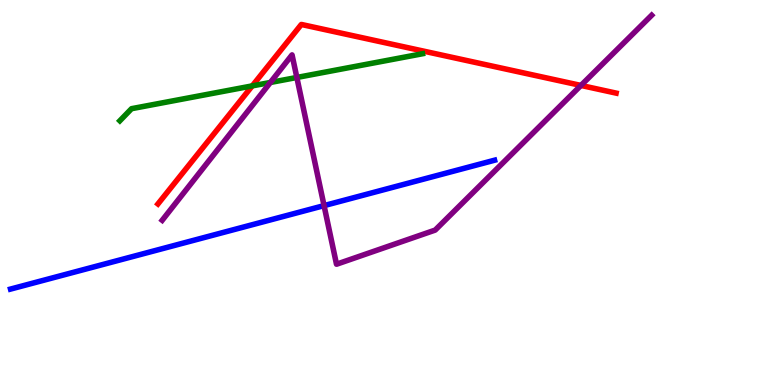[{'lines': ['blue', 'red'], 'intersections': []}, {'lines': ['green', 'red'], 'intersections': [{'x': 3.25, 'y': 7.77}]}, {'lines': ['purple', 'red'], 'intersections': [{'x': 7.5, 'y': 7.78}]}, {'lines': ['blue', 'green'], 'intersections': []}, {'lines': ['blue', 'purple'], 'intersections': [{'x': 4.18, 'y': 4.66}]}, {'lines': ['green', 'purple'], 'intersections': [{'x': 3.49, 'y': 7.86}, {'x': 3.83, 'y': 7.99}]}]